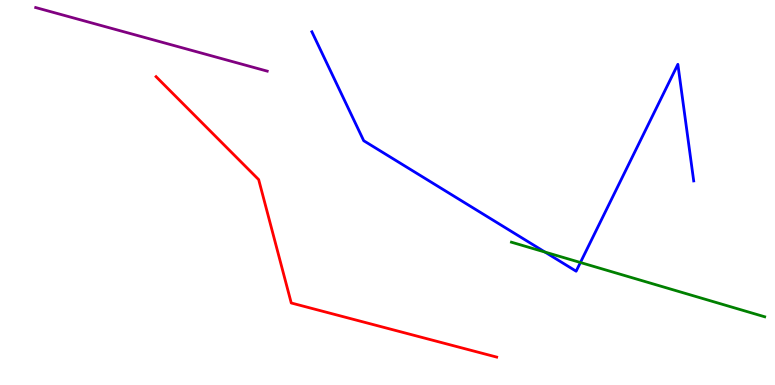[{'lines': ['blue', 'red'], 'intersections': []}, {'lines': ['green', 'red'], 'intersections': []}, {'lines': ['purple', 'red'], 'intersections': []}, {'lines': ['blue', 'green'], 'intersections': [{'x': 7.03, 'y': 3.45}, {'x': 7.49, 'y': 3.18}]}, {'lines': ['blue', 'purple'], 'intersections': []}, {'lines': ['green', 'purple'], 'intersections': []}]